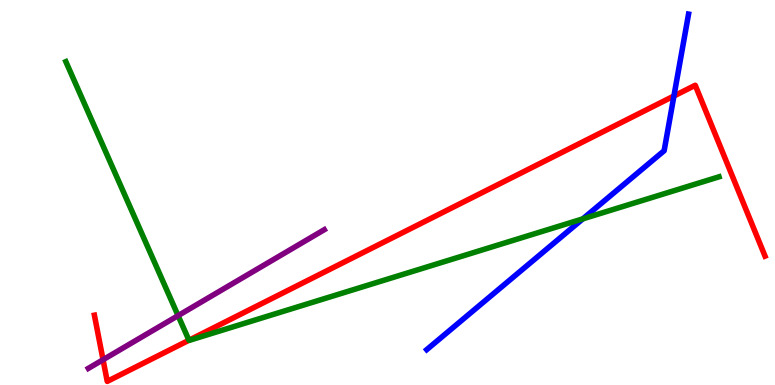[{'lines': ['blue', 'red'], 'intersections': [{'x': 8.7, 'y': 7.51}]}, {'lines': ['green', 'red'], 'intersections': [{'x': 2.44, 'y': 1.16}]}, {'lines': ['purple', 'red'], 'intersections': [{'x': 1.33, 'y': 0.656}]}, {'lines': ['blue', 'green'], 'intersections': [{'x': 7.52, 'y': 4.32}]}, {'lines': ['blue', 'purple'], 'intersections': []}, {'lines': ['green', 'purple'], 'intersections': [{'x': 2.3, 'y': 1.8}]}]